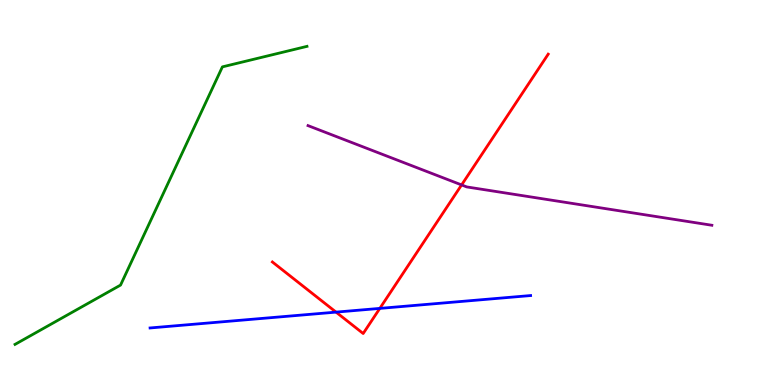[{'lines': ['blue', 'red'], 'intersections': [{'x': 4.34, 'y': 1.89}, {'x': 4.9, 'y': 1.99}]}, {'lines': ['green', 'red'], 'intersections': []}, {'lines': ['purple', 'red'], 'intersections': [{'x': 5.96, 'y': 5.2}]}, {'lines': ['blue', 'green'], 'intersections': []}, {'lines': ['blue', 'purple'], 'intersections': []}, {'lines': ['green', 'purple'], 'intersections': []}]